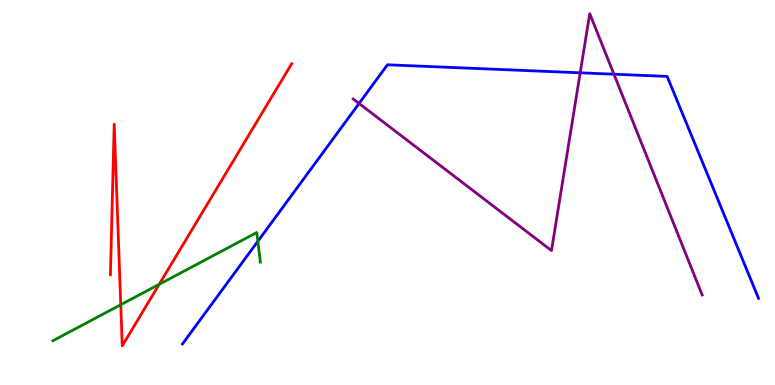[{'lines': ['blue', 'red'], 'intersections': []}, {'lines': ['green', 'red'], 'intersections': [{'x': 1.56, 'y': 2.09}, {'x': 2.05, 'y': 2.61}]}, {'lines': ['purple', 'red'], 'intersections': []}, {'lines': ['blue', 'green'], 'intersections': [{'x': 3.33, 'y': 3.73}]}, {'lines': ['blue', 'purple'], 'intersections': [{'x': 4.63, 'y': 7.31}, {'x': 7.49, 'y': 8.11}, {'x': 7.92, 'y': 8.07}]}, {'lines': ['green', 'purple'], 'intersections': []}]